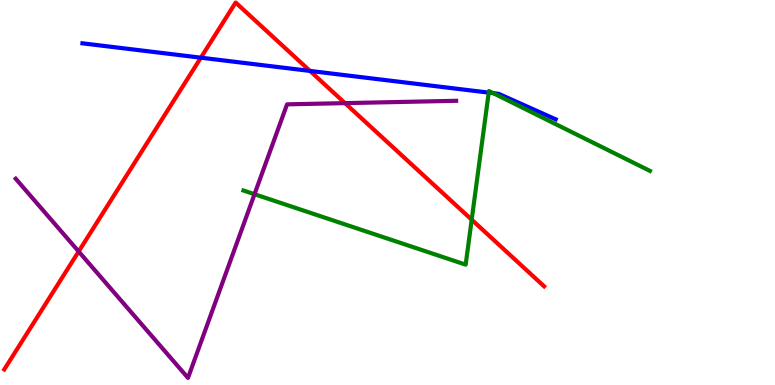[{'lines': ['blue', 'red'], 'intersections': [{'x': 2.59, 'y': 8.5}, {'x': 4.0, 'y': 8.16}]}, {'lines': ['green', 'red'], 'intersections': [{'x': 6.09, 'y': 4.29}]}, {'lines': ['purple', 'red'], 'intersections': [{'x': 1.01, 'y': 3.47}, {'x': 4.45, 'y': 7.32}]}, {'lines': ['blue', 'green'], 'intersections': [{'x': 6.31, 'y': 7.59}, {'x': 6.36, 'y': 7.58}]}, {'lines': ['blue', 'purple'], 'intersections': []}, {'lines': ['green', 'purple'], 'intersections': [{'x': 3.28, 'y': 4.96}]}]